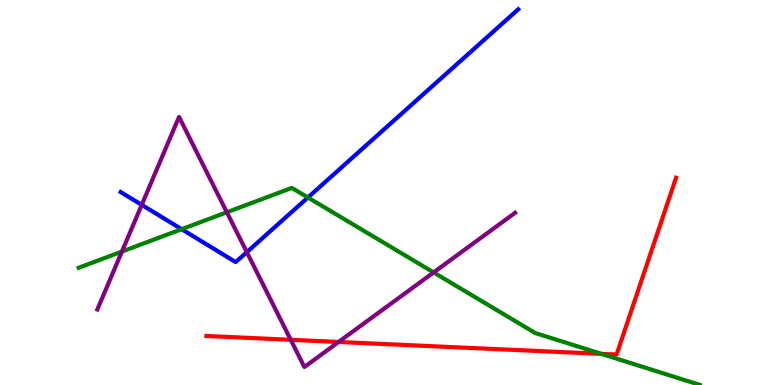[{'lines': ['blue', 'red'], 'intersections': []}, {'lines': ['green', 'red'], 'intersections': [{'x': 7.76, 'y': 0.808}]}, {'lines': ['purple', 'red'], 'intersections': [{'x': 3.75, 'y': 1.17}, {'x': 4.37, 'y': 1.12}]}, {'lines': ['blue', 'green'], 'intersections': [{'x': 2.34, 'y': 4.05}, {'x': 3.97, 'y': 4.87}]}, {'lines': ['blue', 'purple'], 'intersections': [{'x': 1.83, 'y': 4.68}, {'x': 3.18, 'y': 3.45}]}, {'lines': ['green', 'purple'], 'intersections': [{'x': 1.57, 'y': 3.47}, {'x': 2.93, 'y': 4.49}, {'x': 5.6, 'y': 2.92}]}]